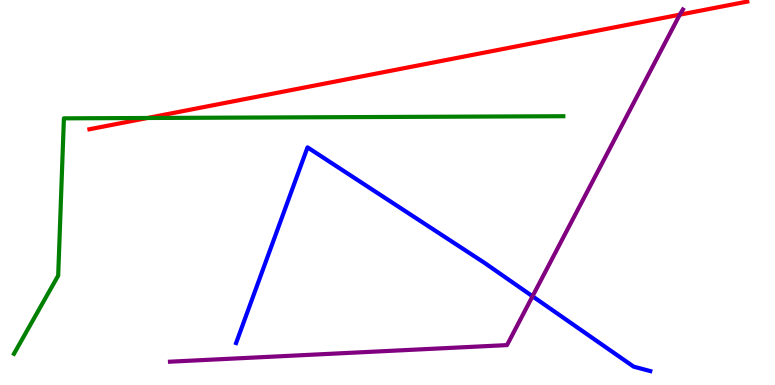[{'lines': ['blue', 'red'], 'intersections': []}, {'lines': ['green', 'red'], 'intersections': [{'x': 1.9, 'y': 6.94}]}, {'lines': ['purple', 'red'], 'intersections': [{'x': 8.77, 'y': 9.62}]}, {'lines': ['blue', 'green'], 'intersections': []}, {'lines': ['blue', 'purple'], 'intersections': [{'x': 6.87, 'y': 2.3}]}, {'lines': ['green', 'purple'], 'intersections': []}]